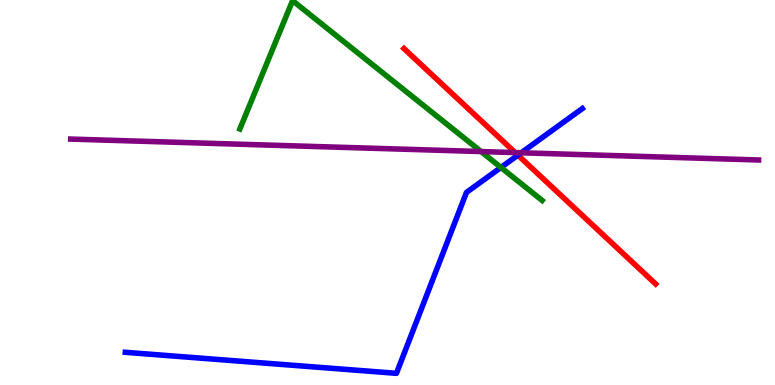[{'lines': ['blue', 'red'], 'intersections': [{'x': 6.68, 'y': 5.97}]}, {'lines': ['green', 'red'], 'intersections': []}, {'lines': ['purple', 'red'], 'intersections': [{'x': 6.65, 'y': 6.04}]}, {'lines': ['blue', 'green'], 'intersections': [{'x': 6.46, 'y': 5.65}]}, {'lines': ['blue', 'purple'], 'intersections': [{'x': 6.73, 'y': 6.03}]}, {'lines': ['green', 'purple'], 'intersections': [{'x': 6.21, 'y': 6.06}]}]